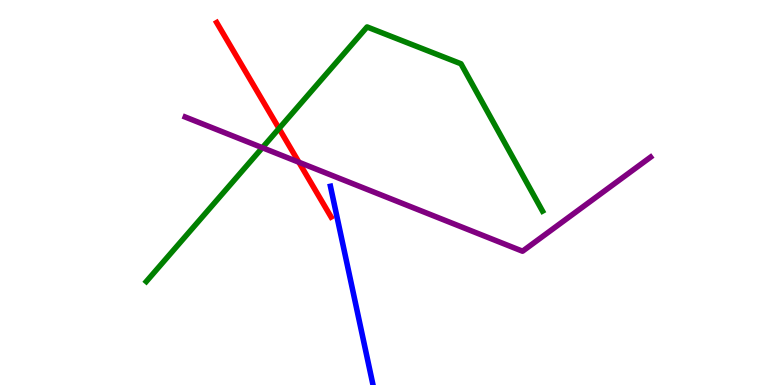[{'lines': ['blue', 'red'], 'intersections': []}, {'lines': ['green', 'red'], 'intersections': [{'x': 3.6, 'y': 6.66}]}, {'lines': ['purple', 'red'], 'intersections': [{'x': 3.86, 'y': 5.79}]}, {'lines': ['blue', 'green'], 'intersections': []}, {'lines': ['blue', 'purple'], 'intersections': []}, {'lines': ['green', 'purple'], 'intersections': [{'x': 3.39, 'y': 6.16}]}]